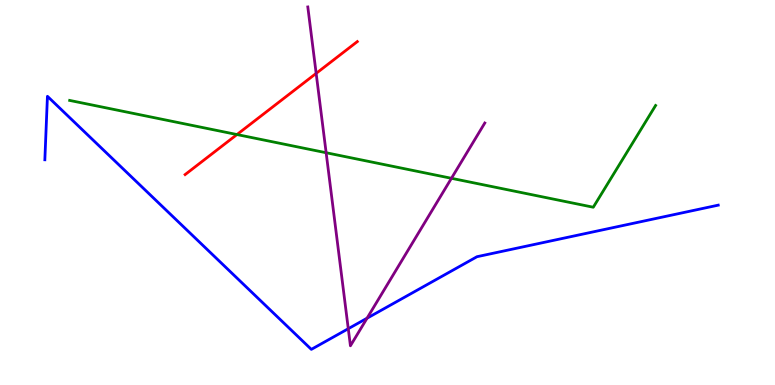[{'lines': ['blue', 'red'], 'intersections': []}, {'lines': ['green', 'red'], 'intersections': [{'x': 3.06, 'y': 6.51}]}, {'lines': ['purple', 'red'], 'intersections': [{'x': 4.08, 'y': 8.09}]}, {'lines': ['blue', 'green'], 'intersections': []}, {'lines': ['blue', 'purple'], 'intersections': [{'x': 4.49, 'y': 1.46}, {'x': 4.74, 'y': 1.74}]}, {'lines': ['green', 'purple'], 'intersections': [{'x': 4.21, 'y': 6.03}, {'x': 5.83, 'y': 5.37}]}]